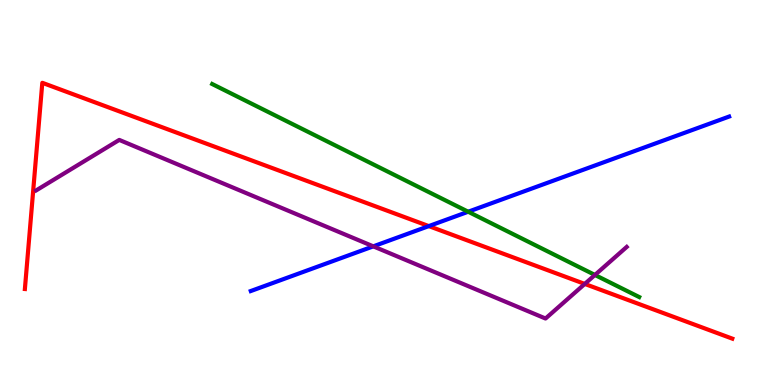[{'lines': ['blue', 'red'], 'intersections': [{'x': 5.53, 'y': 4.13}]}, {'lines': ['green', 'red'], 'intersections': []}, {'lines': ['purple', 'red'], 'intersections': [{'x': 7.55, 'y': 2.63}]}, {'lines': ['blue', 'green'], 'intersections': [{'x': 6.04, 'y': 4.5}]}, {'lines': ['blue', 'purple'], 'intersections': [{'x': 4.82, 'y': 3.6}]}, {'lines': ['green', 'purple'], 'intersections': [{'x': 7.68, 'y': 2.86}]}]